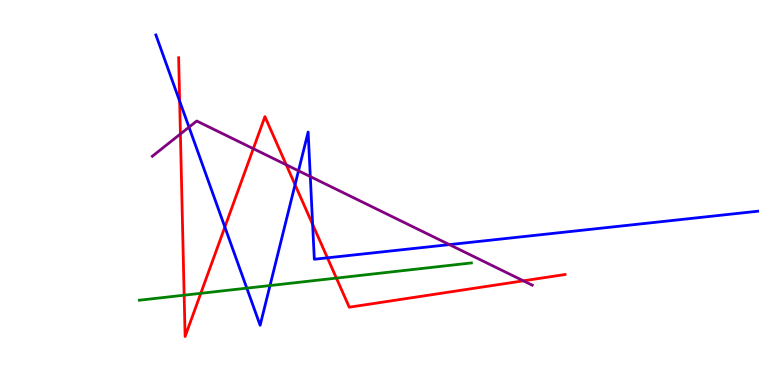[{'lines': ['blue', 'red'], 'intersections': [{'x': 2.32, 'y': 7.37}, {'x': 2.9, 'y': 4.1}, {'x': 3.81, 'y': 5.2}, {'x': 4.03, 'y': 4.17}, {'x': 4.22, 'y': 3.3}]}, {'lines': ['green', 'red'], 'intersections': [{'x': 2.38, 'y': 2.33}, {'x': 2.59, 'y': 2.38}, {'x': 4.34, 'y': 2.78}]}, {'lines': ['purple', 'red'], 'intersections': [{'x': 2.33, 'y': 6.52}, {'x': 3.27, 'y': 6.14}, {'x': 3.69, 'y': 5.72}, {'x': 6.75, 'y': 2.71}]}, {'lines': ['blue', 'green'], 'intersections': [{'x': 3.18, 'y': 2.52}, {'x': 3.48, 'y': 2.58}]}, {'lines': ['blue', 'purple'], 'intersections': [{'x': 2.44, 'y': 6.7}, {'x': 3.85, 'y': 5.56}, {'x': 4.0, 'y': 5.41}, {'x': 5.8, 'y': 3.65}]}, {'lines': ['green', 'purple'], 'intersections': []}]